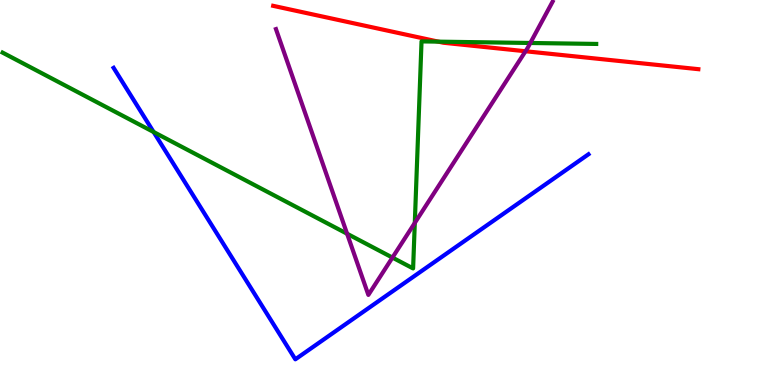[{'lines': ['blue', 'red'], 'intersections': []}, {'lines': ['green', 'red'], 'intersections': [{'x': 5.66, 'y': 8.92}]}, {'lines': ['purple', 'red'], 'intersections': [{'x': 6.78, 'y': 8.67}]}, {'lines': ['blue', 'green'], 'intersections': [{'x': 1.98, 'y': 6.57}]}, {'lines': ['blue', 'purple'], 'intersections': []}, {'lines': ['green', 'purple'], 'intersections': [{'x': 4.48, 'y': 3.93}, {'x': 5.06, 'y': 3.31}, {'x': 5.35, 'y': 4.21}, {'x': 6.84, 'y': 8.88}]}]